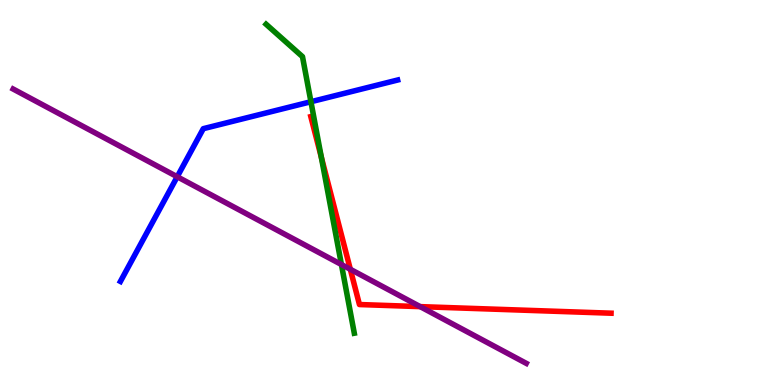[{'lines': ['blue', 'red'], 'intersections': []}, {'lines': ['green', 'red'], 'intersections': [{'x': 4.15, 'y': 5.92}]}, {'lines': ['purple', 'red'], 'intersections': [{'x': 4.52, 'y': 3.01}, {'x': 5.42, 'y': 2.04}]}, {'lines': ['blue', 'green'], 'intersections': [{'x': 4.01, 'y': 7.36}]}, {'lines': ['blue', 'purple'], 'intersections': [{'x': 2.29, 'y': 5.41}]}, {'lines': ['green', 'purple'], 'intersections': [{'x': 4.41, 'y': 3.13}]}]